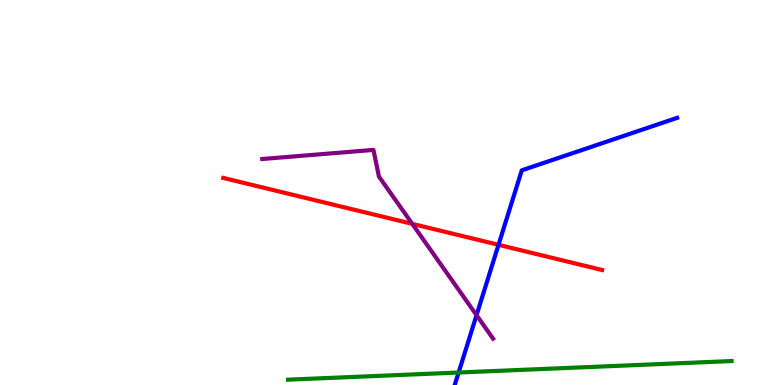[{'lines': ['blue', 'red'], 'intersections': [{'x': 6.43, 'y': 3.64}]}, {'lines': ['green', 'red'], 'intersections': []}, {'lines': ['purple', 'red'], 'intersections': [{'x': 5.32, 'y': 4.19}]}, {'lines': ['blue', 'green'], 'intersections': [{'x': 5.92, 'y': 0.324}]}, {'lines': ['blue', 'purple'], 'intersections': [{'x': 6.15, 'y': 1.81}]}, {'lines': ['green', 'purple'], 'intersections': []}]